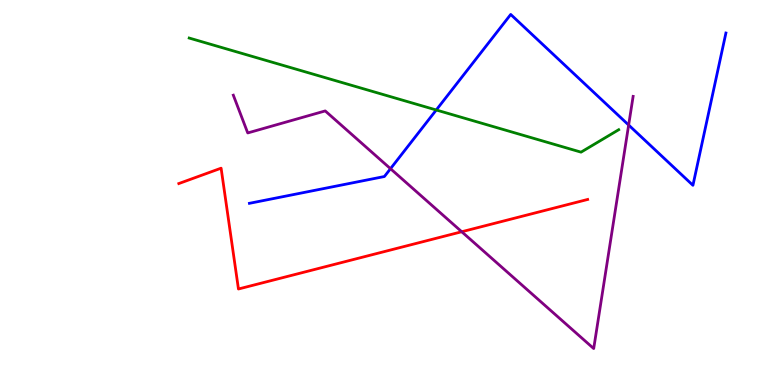[{'lines': ['blue', 'red'], 'intersections': []}, {'lines': ['green', 'red'], 'intersections': []}, {'lines': ['purple', 'red'], 'intersections': [{'x': 5.96, 'y': 3.98}]}, {'lines': ['blue', 'green'], 'intersections': [{'x': 5.63, 'y': 7.14}]}, {'lines': ['blue', 'purple'], 'intersections': [{'x': 5.04, 'y': 5.62}, {'x': 8.11, 'y': 6.75}]}, {'lines': ['green', 'purple'], 'intersections': []}]